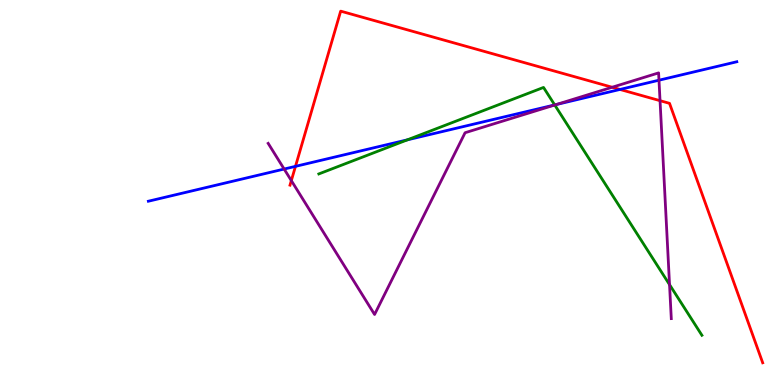[{'lines': ['blue', 'red'], 'intersections': [{'x': 3.81, 'y': 5.68}, {'x': 8.0, 'y': 7.68}]}, {'lines': ['green', 'red'], 'intersections': []}, {'lines': ['purple', 'red'], 'intersections': [{'x': 3.76, 'y': 5.31}, {'x': 7.9, 'y': 7.73}, {'x': 8.52, 'y': 7.38}]}, {'lines': ['blue', 'green'], 'intersections': [{'x': 5.26, 'y': 6.37}, {'x': 7.16, 'y': 7.27}]}, {'lines': ['blue', 'purple'], 'intersections': [{'x': 3.67, 'y': 5.61}, {'x': 7.18, 'y': 7.28}, {'x': 8.5, 'y': 7.92}]}, {'lines': ['green', 'purple'], 'intersections': [{'x': 7.16, 'y': 7.27}, {'x': 8.64, 'y': 2.61}]}]